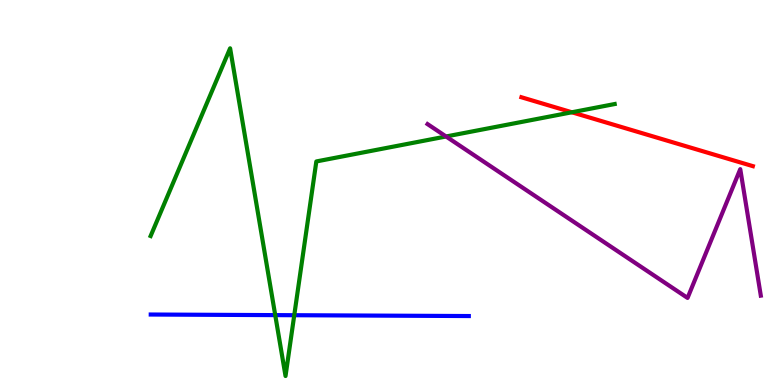[{'lines': ['blue', 'red'], 'intersections': []}, {'lines': ['green', 'red'], 'intersections': [{'x': 7.38, 'y': 7.08}]}, {'lines': ['purple', 'red'], 'intersections': []}, {'lines': ['blue', 'green'], 'intersections': [{'x': 3.55, 'y': 1.82}, {'x': 3.8, 'y': 1.81}]}, {'lines': ['blue', 'purple'], 'intersections': []}, {'lines': ['green', 'purple'], 'intersections': [{'x': 5.76, 'y': 6.45}]}]